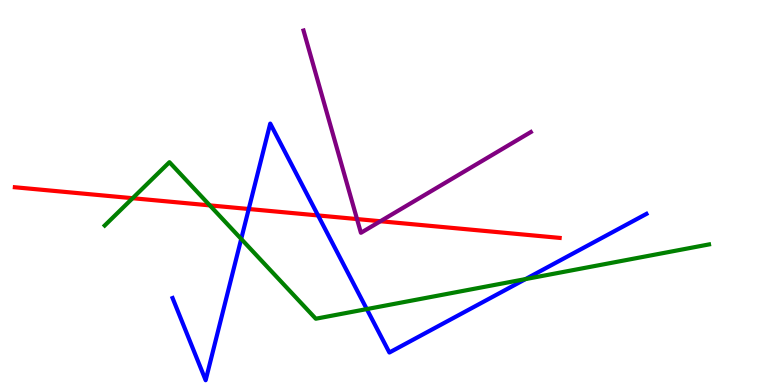[{'lines': ['blue', 'red'], 'intersections': [{'x': 3.21, 'y': 4.57}, {'x': 4.1, 'y': 4.4}]}, {'lines': ['green', 'red'], 'intersections': [{'x': 1.71, 'y': 4.85}, {'x': 2.71, 'y': 4.67}]}, {'lines': ['purple', 'red'], 'intersections': [{'x': 4.61, 'y': 4.31}, {'x': 4.91, 'y': 4.25}]}, {'lines': ['blue', 'green'], 'intersections': [{'x': 3.11, 'y': 3.79}, {'x': 4.73, 'y': 1.97}, {'x': 6.78, 'y': 2.75}]}, {'lines': ['blue', 'purple'], 'intersections': []}, {'lines': ['green', 'purple'], 'intersections': []}]